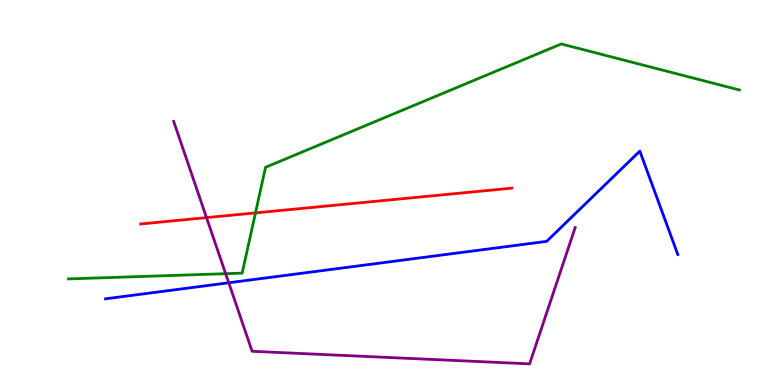[{'lines': ['blue', 'red'], 'intersections': []}, {'lines': ['green', 'red'], 'intersections': [{'x': 3.3, 'y': 4.47}]}, {'lines': ['purple', 'red'], 'intersections': [{'x': 2.66, 'y': 4.35}]}, {'lines': ['blue', 'green'], 'intersections': []}, {'lines': ['blue', 'purple'], 'intersections': [{'x': 2.95, 'y': 2.66}]}, {'lines': ['green', 'purple'], 'intersections': [{'x': 2.91, 'y': 2.89}]}]